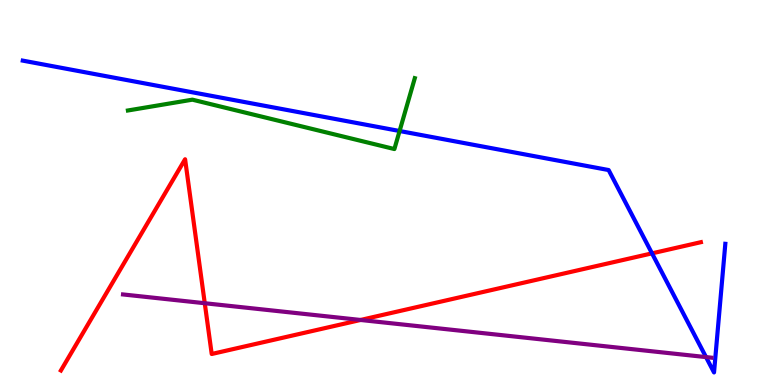[{'lines': ['blue', 'red'], 'intersections': [{'x': 8.41, 'y': 3.42}]}, {'lines': ['green', 'red'], 'intersections': []}, {'lines': ['purple', 'red'], 'intersections': [{'x': 2.64, 'y': 2.12}, {'x': 4.65, 'y': 1.69}]}, {'lines': ['blue', 'green'], 'intersections': [{'x': 5.16, 'y': 6.6}]}, {'lines': ['blue', 'purple'], 'intersections': [{'x': 9.11, 'y': 0.725}]}, {'lines': ['green', 'purple'], 'intersections': []}]